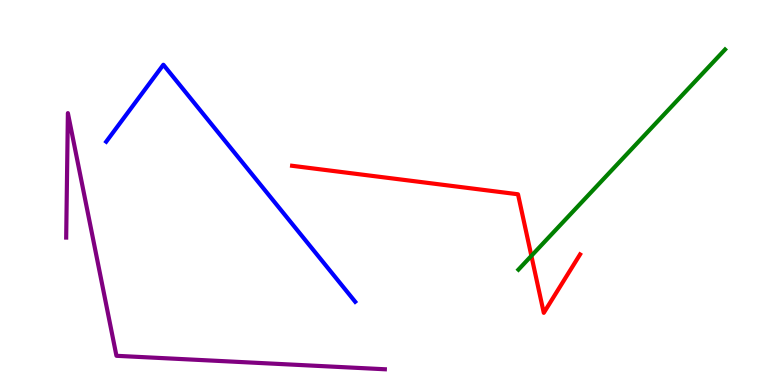[{'lines': ['blue', 'red'], 'intersections': []}, {'lines': ['green', 'red'], 'intersections': [{'x': 6.86, 'y': 3.35}]}, {'lines': ['purple', 'red'], 'intersections': []}, {'lines': ['blue', 'green'], 'intersections': []}, {'lines': ['blue', 'purple'], 'intersections': []}, {'lines': ['green', 'purple'], 'intersections': []}]